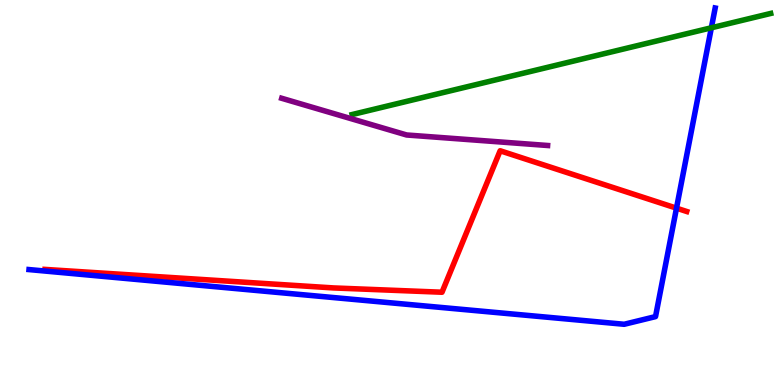[{'lines': ['blue', 'red'], 'intersections': [{'x': 8.73, 'y': 4.59}]}, {'lines': ['green', 'red'], 'intersections': []}, {'lines': ['purple', 'red'], 'intersections': []}, {'lines': ['blue', 'green'], 'intersections': [{'x': 9.18, 'y': 9.28}]}, {'lines': ['blue', 'purple'], 'intersections': []}, {'lines': ['green', 'purple'], 'intersections': []}]